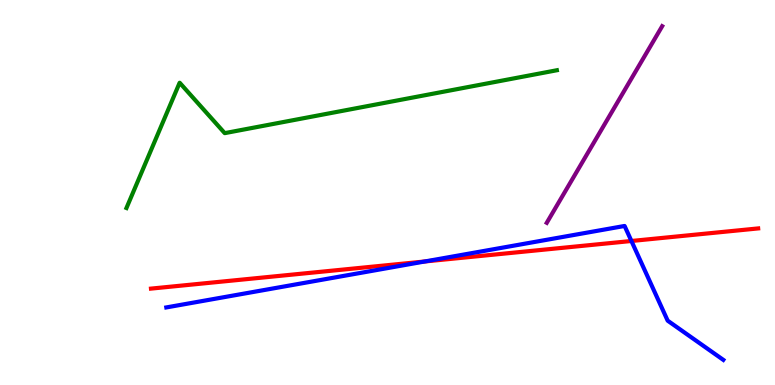[{'lines': ['blue', 'red'], 'intersections': [{'x': 5.48, 'y': 3.21}, {'x': 8.15, 'y': 3.74}]}, {'lines': ['green', 'red'], 'intersections': []}, {'lines': ['purple', 'red'], 'intersections': []}, {'lines': ['blue', 'green'], 'intersections': []}, {'lines': ['blue', 'purple'], 'intersections': []}, {'lines': ['green', 'purple'], 'intersections': []}]